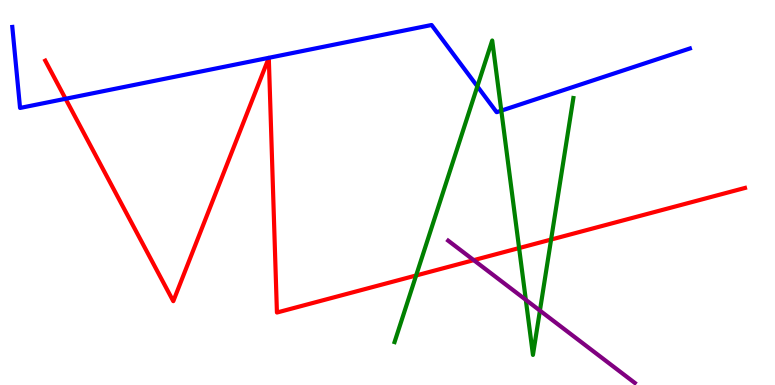[{'lines': ['blue', 'red'], 'intersections': [{'x': 0.846, 'y': 7.43}]}, {'lines': ['green', 'red'], 'intersections': [{'x': 5.37, 'y': 2.84}, {'x': 6.7, 'y': 3.56}, {'x': 7.11, 'y': 3.78}]}, {'lines': ['purple', 'red'], 'intersections': [{'x': 6.11, 'y': 3.24}]}, {'lines': ['blue', 'green'], 'intersections': [{'x': 6.16, 'y': 7.76}, {'x': 6.47, 'y': 7.13}]}, {'lines': ['blue', 'purple'], 'intersections': []}, {'lines': ['green', 'purple'], 'intersections': [{'x': 6.78, 'y': 2.21}, {'x': 6.97, 'y': 1.93}]}]